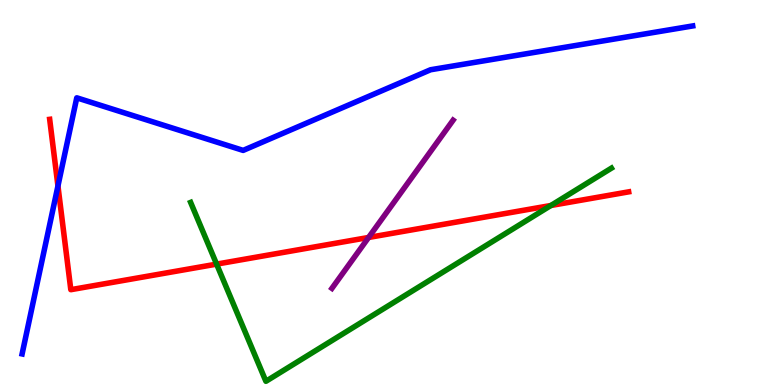[{'lines': ['blue', 'red'], 'intersections': [{'x': 0.748, 'y': 5.17}]}, {'lines': ['green', 'red'], 'intersections': [{'x': 2.79, 'y': 3.14}, {'x': 7.11, 'y': 4.66}]}, {'lines': ['purple', 'red'], 'intersections': [{'x': 4.76, 'y': 3.83}]}, {'lines': ['blue', 'green'], 'intersections': []}, {'lines': ['blue', 'purple'], 'intersections': []}, {'lines': ['green', 'purple'], 'intersections': []}]